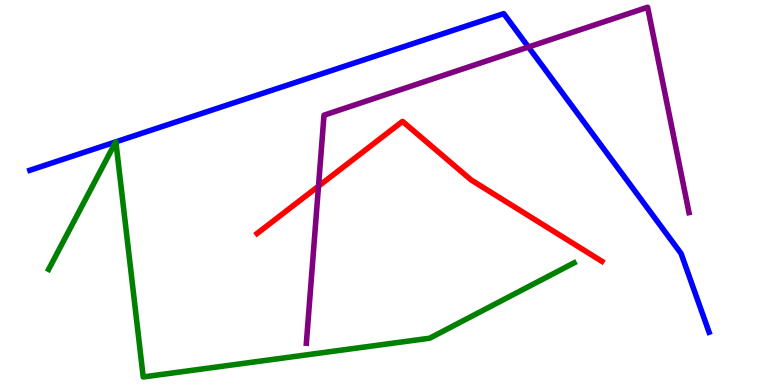[{'lines': ['blue', 'red'], 'intersections': []}, {'lines': ['green', 'red'], 'intersections': []}, {'lines': ['purple', 'red'], 'intersections': [{'x': 4.11, 'y': 5.16}]}, {'lines': ['blue', 'green'], 'intersections': [{'x': 1.49, 'y': 6.31}, {'x': 1.5, 'y': 6.32}]}, {'lines': ['blue', 'purple'], 'intersections': [{'x': 6.82, 'y': 8.78}]}, {'lines': ['green', 'purple'], 'intersections': []}]